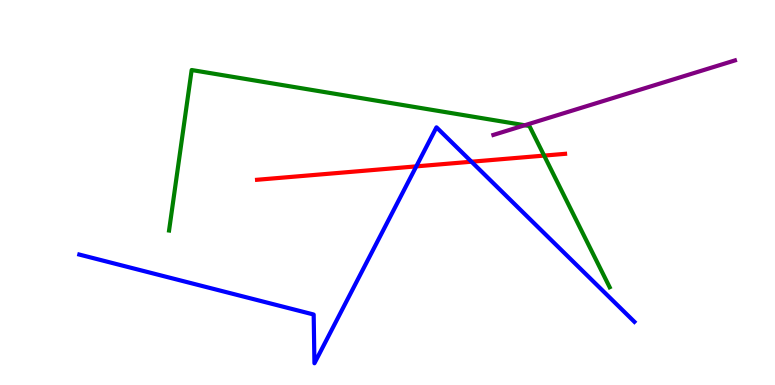[{'lines': ['blue', 'red'], 'intersections': [{'x': 5.37, 'y': 5.68}, {'x': 6.08, 'y': 5.8}]}, {'lines': ['green', 'red'], 'intersections': [{'x': 7.02, 'y': 5.96}]}, {'lines': ['purple', 'red'], 'intersections': []}, {'lines': ['blue', 'green'], 'intersections': []}, {'lines': ['blue', 'purple'], 'intersections': []}, {'lines': ['green', 'purple'], 'intersections': [{'x': 6.77, 'y': 6.75}]}]